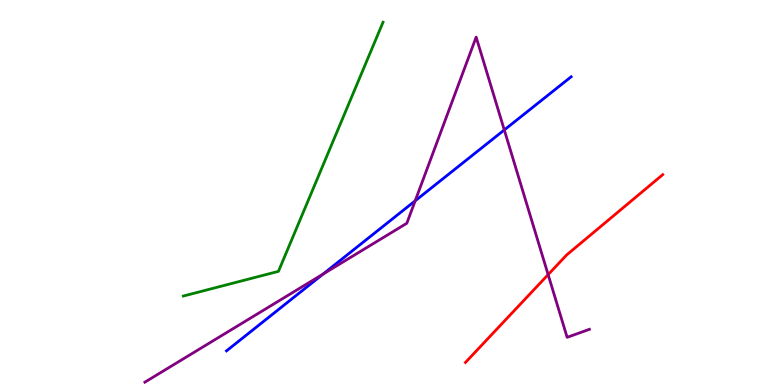[{'lines': ['blue', 'red'], 'intersections': []}, {'lines': ['green', 'red'], 'intersections': []}, {'lines': ['purple', 'red'], 'intersections': [{'x': 7.07, 'y': 2.87}]}, {'lines': ['blue', 'green'], 'intersections': []}, {'lines': ['blue', 'purple'], 'intersections': [{'x': 4.17, 'y': 2.88}, {'x': 5.36, 'y': 4.78}, {'x': 6.51, 'y': 6.62}]}, {'lines': ['green', 'purple'], 'intersections': []}]